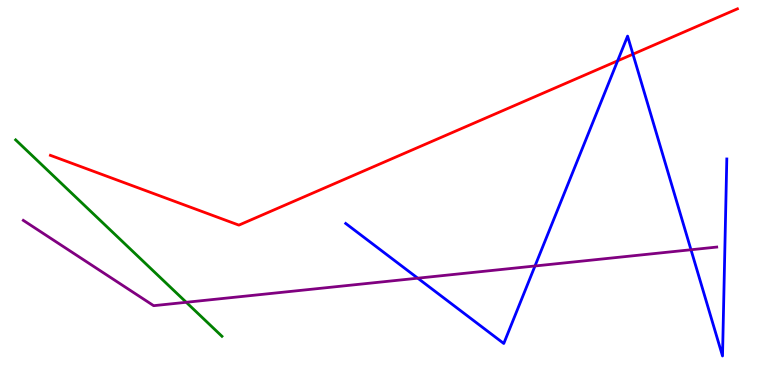[{'lines': ['blue', 'red'], 'intersections': [{'x': 7.97, 'y': 8.42}, {'x': 8.17, 'y': 8.59}]}, {'lines': ['green', 'red'], 'intersections': []}, {'lines': ['purple', 'red'], 'intersections': []}, {'lines': ['blue', 'green'], 'intersections': []}, {'lines': ['blue', 'purple'], 'intersections': [{'x': 5.39, 'y': 2.77}, {'x': 6.9, 'y': 3.09}, {'x': 8.92, 'y': 3.51}]}, {'lines': ['green', 'purple'], 'intersections': [{'x': 2.4, 'y': 2.15}]}]